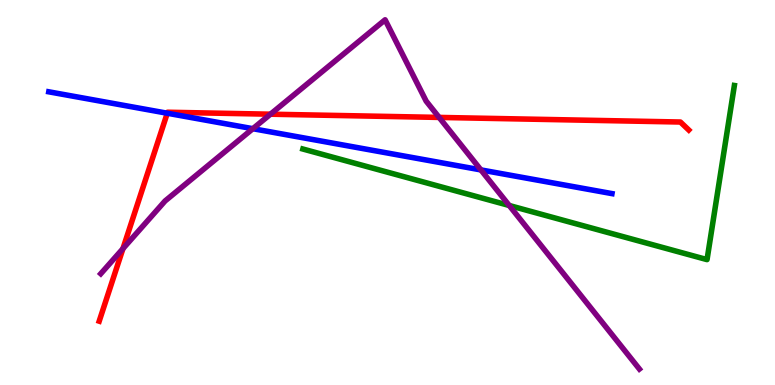[{'lines': ['blue', 'red'], 'intersections': [{'x': 2.16, 'y': 7.06}]}, {'lines': ['green', 'red'], 'intersections': []}, {'lines': ['purple', 'red'], 'intersections': [{'x': 1.59, 'y': 3.54}, {'x': 3.49, 'y': 7.03}, {'x': 5.67, 'y': 6.95}]}, {'lines': ['blue', 'green'], 'intersections': []}, {'lines': ['blue', 'purple'], 'intersections': [{'x': 3.26, 'y': 6.66}, {'x': 6.21, 'y': 5.59}]}, {'lines': ['green', 'purple'], 'intersections': [{'x': 6.57, 'y': 4.66}]}]